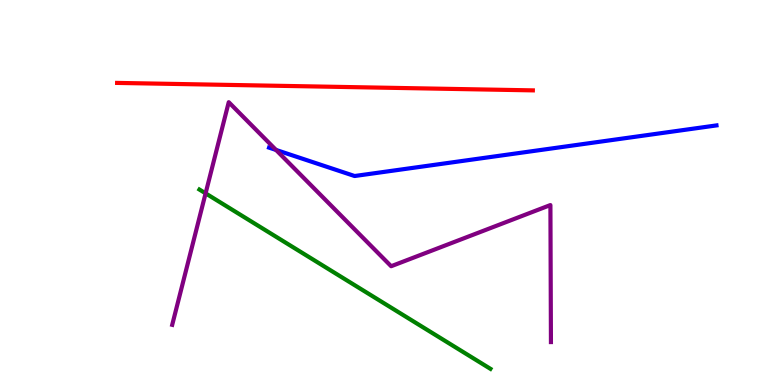[{'lines': ['blue', 'red'], 'intersections': []}, {'lines': ['green', 'red'], 'intersections': []}, {'lines': ['purple', 'red'], 'intersections': []}, {'lines': ['blue', 'green'], 'intersections': []}, {'lines': ['blue', 'purple'], 'intersections': [{'x': 3.56, 'y': 6.11}]}, {'lines': ['green', 'purple'], 'intersections': [{'x': 2.65, 'y': 4.98}]}]